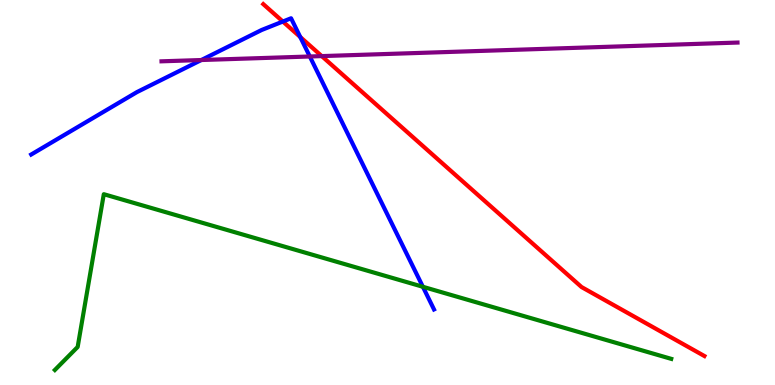[{'lines': ['blue', 'red'], 'intersections': [{'x': 3.65, 'y': 9.44}, {'x': 3.87, 'y': 9.04}]}, {'lines': ['green', 'red'], 'intersections': []}, {'lines': ['purple', 'red'], 'intersections': [{'x': 4.15, 'y': 8.54}]}, {'lines': ['blue', 'green'], 'intersections': [{'x': 5.46, 'y': 2.55}]}, {'lines': ['blue', 'purple'], 'intersections': [{'x': 2.6, 'y': 8.44}, {'x': 4.0, 'y': 8.53}]}, {'lines': ['green', 'purple'], 'intersections': []}]